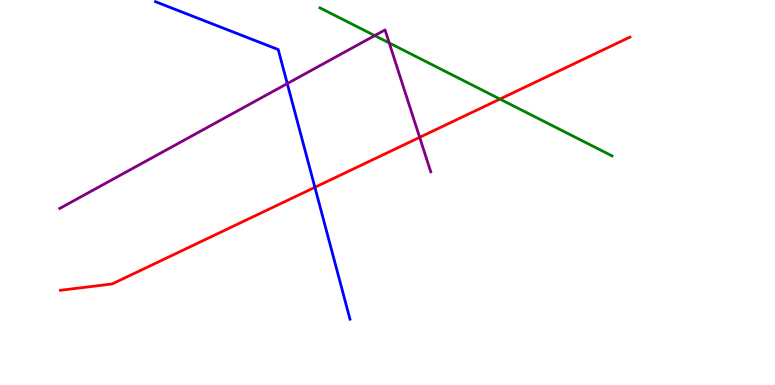[{'lines': ['blue', 'red'], 'intersections': [{'x': 4.06, 'y': 5.14}]}, {'lines': ['green', 'red'], 'intersections': [{'x': 6.45, 'y': 7.43}]}, {'lines': ['purple', 'red'], 'intersections': [{'x': 5.41, 'y': 6.43}]}, {'lines': ['blue', 'green'], 'intersections': []}, {'lines': ['blue', 'purple'], 'intersections': [{'x': 3.71, 'y': 7.83}]}, {'lines': ['green', 'purple'], 'intersections': [{'x': 4.83, 'y': 9.08}, {'x': 5.02, 'y': 8.88}]}]